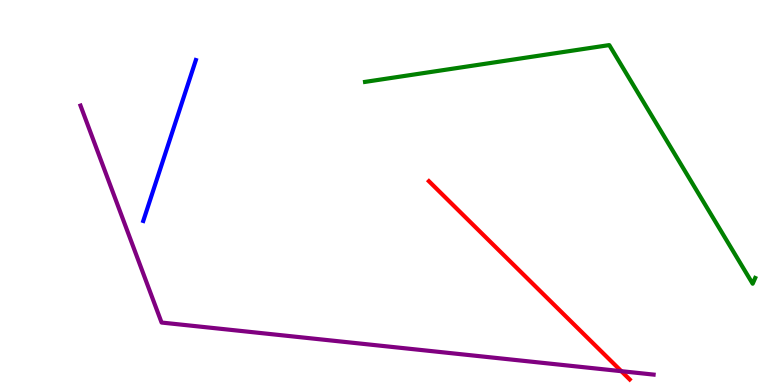[{'lines': ['blue', 'red'], 'intersections': []}, {'lines': ['green', 'red'], 'intersections': []}, {'lines': ['purple', 'red'], 'intersections': [{'x': 8.02, 'y': 0.359}]}, {'lines': ['blue', 'green'], 'intersections': []}, {'lines': ['blue', 'purple'], 'intersections': []}, {'lines': ['green', 'purple'], 'intersections': []}]